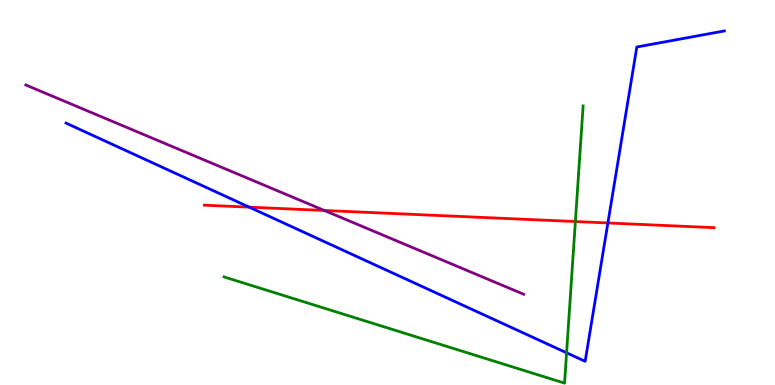[{'lines': ['blue', 'red'], 'intersections': [{'x': 3.22, 'y': 4.62}, {'x': 7.84, 'y': 4.21}]}, {'lines': ['green', 'red'], 'intersections': [{'x': 7.42, 'y': 4.25}]}, {'lines': ['purple', 'red'], 'intersections': [{'x': 4.19, 'y': 4.53}]}, {'lines': ['blue', 'green'], 'intersections': [{'x': 7.31, 'y': 0.837}]}, {'lines': ['blue', 'purple'], 'intersections': []}, {'lines': ['green', 'purple'], 'intersections': []}]